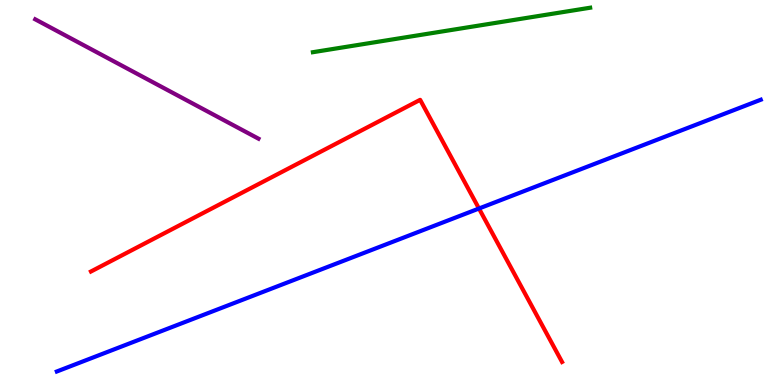[{'lines': ['blue', 'red'], 'intersections': [{'x': 6.18, 'y': 4.58}]}, {'lines': ['green', 'red'], 'intersections': []}, {'lines': ['purple', 'red'], 'intersections': []}, {'lines': ['blue', 'green'], 'intersections': []}, {'lines': ['blue', 'purple'], 'intersections': []}, {'lines': ['green', 'purple'], 'intersections': []}]